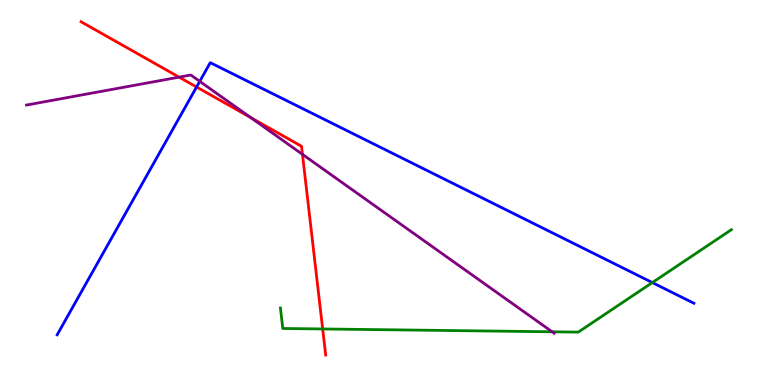[{'lines': ['blue', 'red'], 'intersections': [{'x': 2.54, 'y': 7.74}]}, {'lines': ['green', 'red'], 'intersections': [{'x': 4.16, 'y': 1.46}]}, {'lines': ['purple', 'red'], 'intersections': [{'x': 2.31, 'y': 8.0}, {'x': 3.23, 'y': 6.95}, {'x': 3.9, 'y': 5.99}]}, {'lines': ['blue', 'green'], 'intersections': [{'x': 8.42, 'y': 2.66}]}, {'lines': ['blue', 'purple'], 'intersections': [{'x': 2.58, 'y': 7.89}]}, {'lines': ['green', 'purple'], 'intersections': [{'x': 7.12, 'y': 1.38}]}]